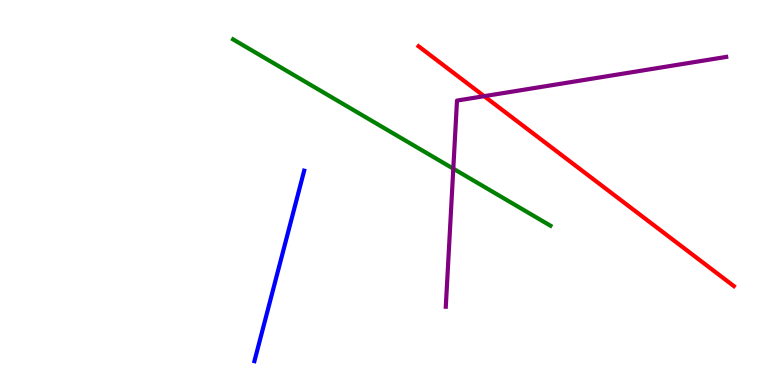[{'lines': ['blue', 'red'], 'intersections': []}, {'lines': ['green', 'red'], 'intersections': []}, {'lines': ['purple', 'red'], 'intersections': [{'x': 6.25, 'y': 7.5}]}, {'lines': ['blue', 'green'], 'intersections': []}, {'lines': ['blue', 'purple'], 'intersections': []}, {'lines': ['green', 'purple'], 'intersections': [{'x': 5.85, 'y': 5.62}]}]